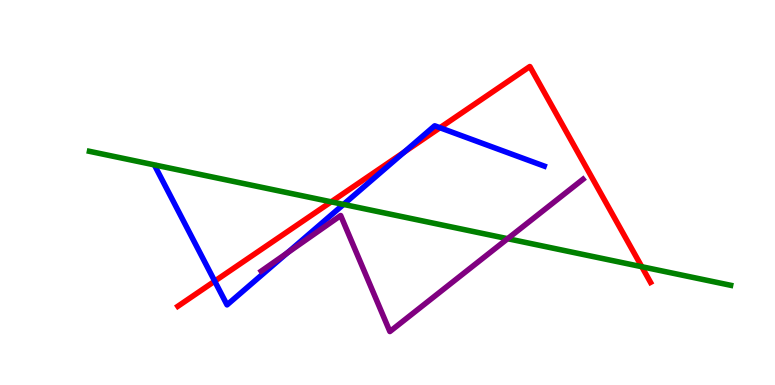[{'lines': ['blue', 'red'], 'intersections': [{'x': 2.77, 'y': 2.7}, {'x': 5.22, 'y': 6.05}, {'x': 5.68, 'y': 6.68}]}, {'lines': ['green', 'red'], 'intersections': [{'x': 4.27, 'y': 4.76}, {'x': 8.28, 'y': 3.07}]}, {'lines': ['purple', 'red'], 'intersections': []}, {'lines': ['blue', 'green'], 'intersections': [{'x': 4.43, 'y': 4.69}]}, {'lines': ['blue', 'purple'], 'intersections': [{'x': 3.71, 'y': 3.43}]}, {'lines': ['green', 'purple'], 'intersections': [{'x': 6.55, 'y': 3.8}]}]